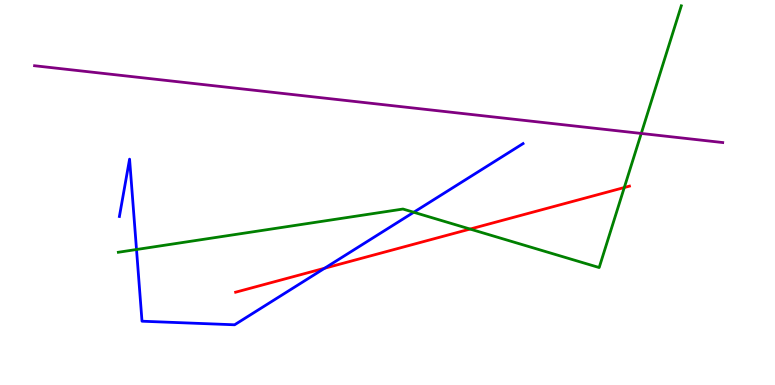[{'lines': ['blue', 'red'], 'intersections': [{'x': 4.19, 'y': 3.03}]}, {'lines': ['green', 'red'], 'intersections': [{'x': 6.07, 'y': 4.05}, {'x': 8.06, 'y': 5.13}]}, {'lines': ['purple', 'red'], 'intersections': []}, {'lines': ['blue', 'green'], 'intersections': [{'x': 1.76, 'y': 3.52}, {'x': 5.34, 'y': 4.49}]}, {'lines': ['blue', 'purple'], 'intersections': []}, {'lines': ['green', 'purple'], 'intersections': [{'x': 8.27, 'y': 6.53}]}]